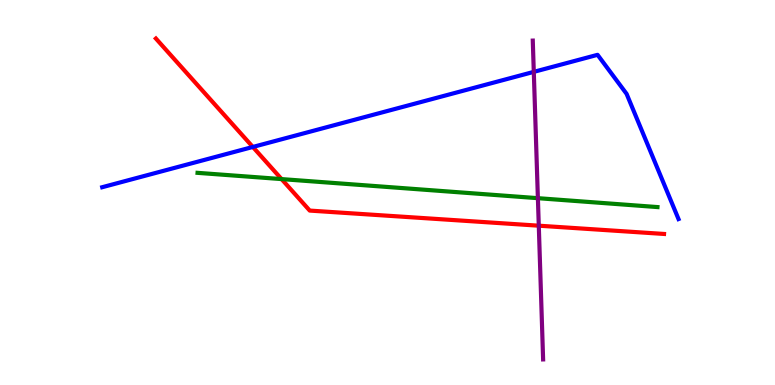[{'lines': ['blue', 'red'], 'intersections': [{'x': 3.26, 'y': 6.18}]}, {'lines': ['green', 'red'], 'intersections': [{'x': 3.63, 'y': 5.35}]}, {'lines': ['purple', 'red'], 'intersections': [{'x': 6.95, 'y': 4.14}]}, {'lines': ['blue', 'green'], 'intersections': []}, {'lines': ['blue', 'purple'], 'intersections': [{'x': 6.89, 'y': 8.13}]}, {'lines': ['green', 'purple'], 'intersections': [{'x': 6.94, 'y': 4.85}]}]